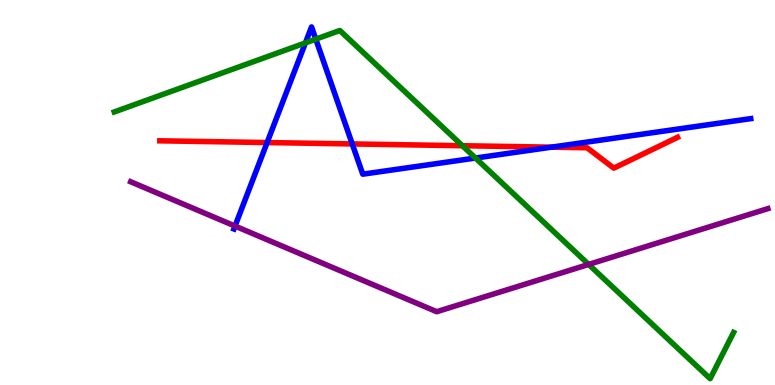[{'lines': ['blue', 'red'], 'intersections': [{'x': 3.45, 'y': 6.3}, {'x': 4.55, 'y': 6.26}, {'x': 7.11, 'y': 6.18}]}, {'lines': ['green', 'red'], 'intersections': [{'x': 5.97, 'y': 6.21}]}, {'lines': ['purple', 'red'], 'intersections': []}, {'lines': ['blue', 'green'], 'intersections': [{'x': 3.94, 'y': 8.89}, {'x': 4.07, 'y': 8.98}, {'x': 6.14, 'y': 5.9}]}, {'lines': ['blue', 'purple'], 'intersections': [{'x': 3.03, 'y': 4.13}]}, {'lines': ['green', 'purple'], 'intersections': [{'x': 7.6, 'y': 3.13}]}]